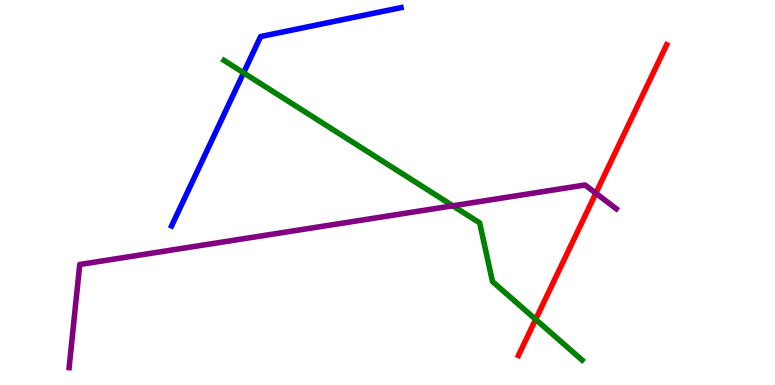[{'lines': ['blue', 'red'], 'intersections': []}, {'lines': ['green', 'red'], 'intersections': [{'x': 6.91, 'y': 1.7}]}, {'lines': ['purple', 'red'], 'intersections': [{'x': 7.69, 'y': 4.98}]}, {'lines': ['blue', 'green'], 'intersections': [{'x': 3.14, 'y': 8.11}]}, {'lines': ['blue', 'purple'], 'intersections': []}, {'lines': ['green', 'purple'], 'intersections': [{'x': 5.84, 'y': 4.65}]}]